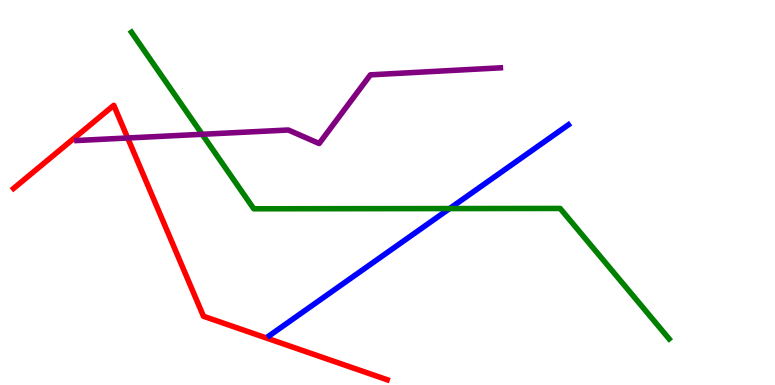[{'lines': ['blue', 'red'], 'intersections': []}, {'lines': ['green', 'red'], 'intersections': []}, {'lines': ['purple', 'red'], 'intersections': [{'x': 1.65, 'y': 6.42}]}, {'lines': ['blue', 'green'], 'intersections': [{'x': 5.8, 'y': 4.58}]}, {'lines': ['blue', 'purple'], 'intersections': []}, {'lines': ['green', 'purple'], 'intersections': [{'x': 2.61, 'y': 6.51}]}]